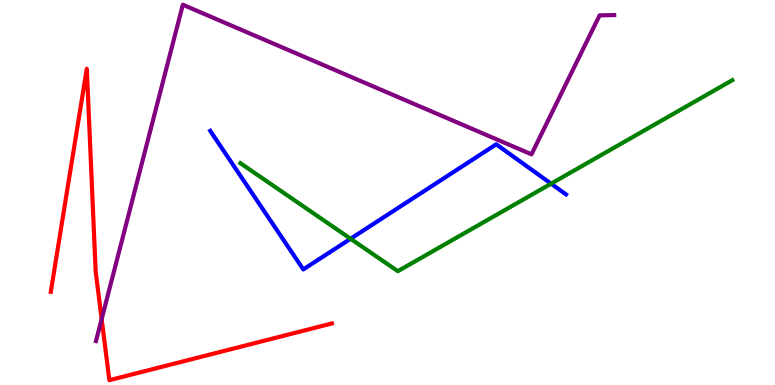[{'lines': ['blue', 'red'], 'intersections': []}, {'lines': ['green', 'red'], 'intersections': []}, {'lines': ['purple', 'red'], 'intersections': [{'x': 1.31, 'y': 1.71}]}, {'lines': ['blue', 'green'], 'intersections': [{'x': 4.52, 'y': 3.8}, {'x': 7.11, 'y': 5.23}]}, {'lines': ['blue', 'purple'], 'intersections': []}, {'lines': ['green', 'purple'], 'intersections': []}]